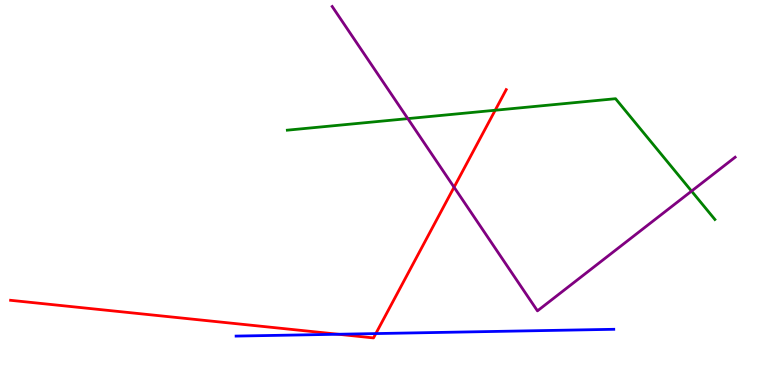[{'lines': ['blue', 'red'], 'intersections': [{'x': 4.36, 'y': 1.32}, {'x': 4.85, 'y': 1.34}]}, {'lines': ['green', 'red'], 'intersections': [{'x': 6.39, 'y': 7.14}]}, {'lines': ['purple', 'red'], 'intersections': [{'x': 5.86, 'y': 5.14}]}, {'lines': ['blue', 'green'], 'intersections': []}, {'lines': ['blue', 'purple'], 'intersections': []}, {'lines': ['green', 'purple'], 'intersections': [{'x': 5.26, 'y': 6.92}, {'x': 8.92, 'y': 5.04}]}]